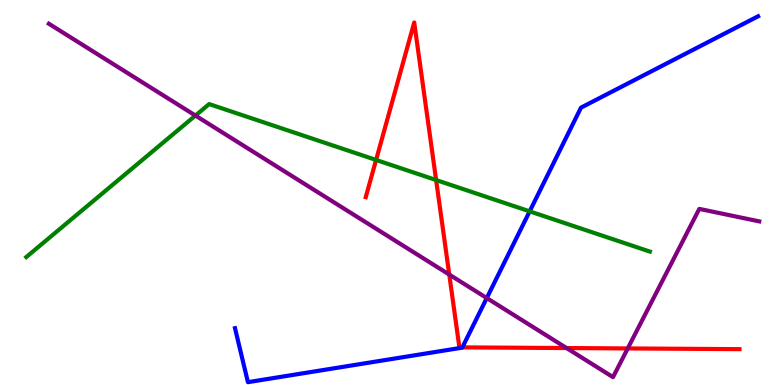[{'lines': ['blue', 'red'], 'intersections': [{'x': 5.97, 'y': 0.977}]}, {'lines': ['green', 'red'], 'intersections': [{'x': 4.85, 'y': 5.85}, {'x': 5.63, 'y': 5.32}]}, {'lines': ['purple', 'red'], 'intersections': [{'x': 5.8, 'y': 2.87}, {'x': 7.31, 'y': 0.96}, {'x': 8.1, 'y': 0.95}]}, {'lines': ['blue', 'green'], 'intersections': [{'x': 6.83, 'y': 4.51}]}, {'lines': ['blue', 'purple'], 'intersections': [{'x': 6.28, 'y': 2.26}]}, {'lines': ['green', 'purple'], 'intersections': [{'x': 2.52, 'y': 7.0}]}]